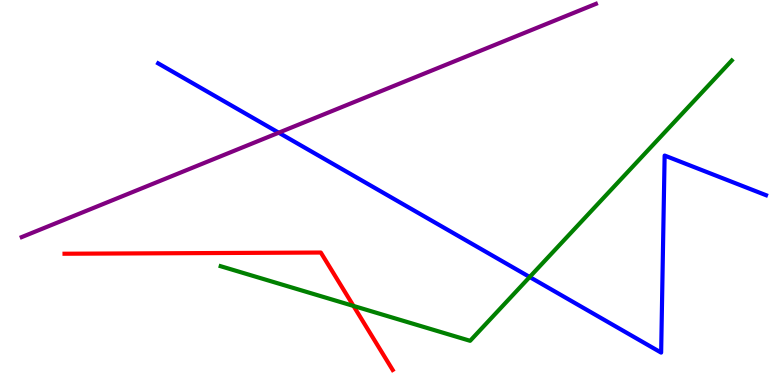[{'lines': ['blue', 'red'], 'intersections': []}, {'lines': ['green', 'red'], 'intersections': [{'x': 4.56, 'y': 2.05}]}, {'lines': ['purple', 'red'], 'intersections': []}, {'lines': ['blue', 'green'], 'intersections': [{'x': 6.83, 'y': 2.81}]}, {'lines': ['blue', 'purple'], 'intersections': [{'x': 3.6, 'y': 6.55}]}, {'lines': ['green', 'purple'], 'intersections': []}]